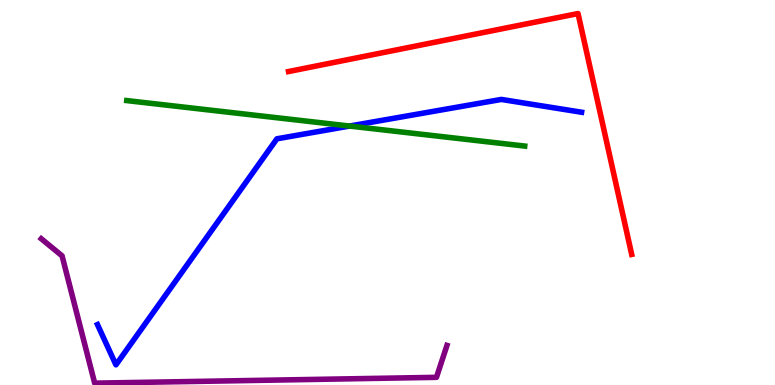[{'lines': ['blue', 'red'], 'intersections': []}, {'lines': ['green', 'red'], 'intersections': []}, {'lines': ['purple', 'red'], 'intersections': []}, {'lines': ['blue', 'green'], 'intersections': [{'x': 4.51, 'y': 6.73}]}, {'lines': ['blue', 'purple'], 'intersections': []}, {'lines': ['green', 'purple'], 'intersections': []}]